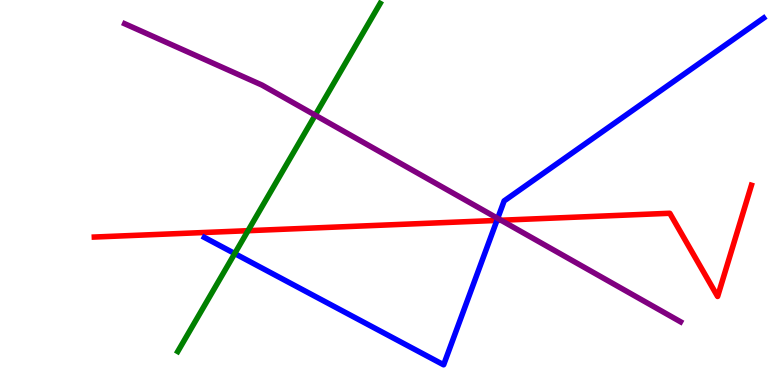[{'lines': ['blue', 'red'], 'intersections': [{'x': 6.41, 'y': 4.28}]}, {'lines': ['green', 'red'], 'intersections': [{'x': 3.2, 'y': 4.01}]}, {'lines': ['purple', 'red'], 'intersections': [{'x': 6.46, 'y': 4.28}]}, {'lines': ['blue', 'green'], 'intersections': [{'x': 3.03, 'y': 3.41}]}, {'lines': ['blue', 'purple'], 'intersections': [{'x': 6.42, 'y': 4.33}]}, {'lines': ['green', 'purple'], 'intersections': [{'x': 4.07, 'y': 7.01}]}]